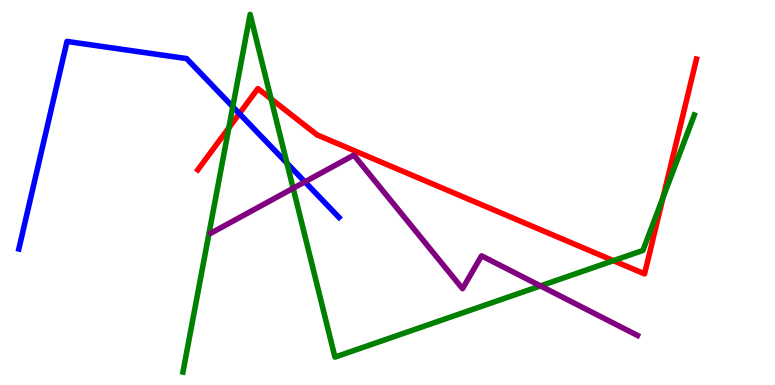[{'lines': ['blue', 'red'], 'intersections': [{'x': 3.09, 'y': 7.05}]}, {'lines': ['green', 'red'], 'intersections': [{'x': 2.95, 'y': 6.68}, {'x': 3.5, 'y': 7.43}, {'x': 7.91, 'y': 3.23}, {'x': 8.56, 'y': 4.87}]}, {'lines': ['purple', 'red'], 'intersections': []}, {'lines': ['blue', 'green'], 'intersections': [{'x': 3.0, 'y': 7.23}, {'x': 3.7, 'y': 5.76}]}, {'lines': ['blue', 'purple'], 'intersections': [{'x': 3.93, 'y': 5.28}]}, {'lines': ['green', 'purple'], 'intersections': [{'x': 3.78, 'y': 5.11}, {'x': 6.97, 'y': 2.57}]}]